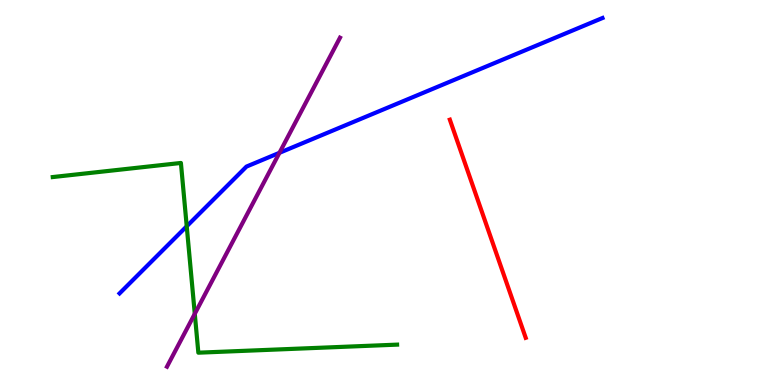[{'lines': ['blue', 'red'], 'intersections': []}, {'lines': ['green', 'red'], 'intersections': []}, {'lines': ['purple', 'red'], 'intersections': []}, {'lines': ['blue', 'green'], 'intersections': [{'x': 2.41, 'y': 4.12}]}, {'lines': ['blue', 'purple'], 'intersections': [{'x': 3.61, 'y': 6.03}]}, {'lines': ['green', 'purple'], 'intersections': [{'x': 2.51, 'y': 1.85}]}]